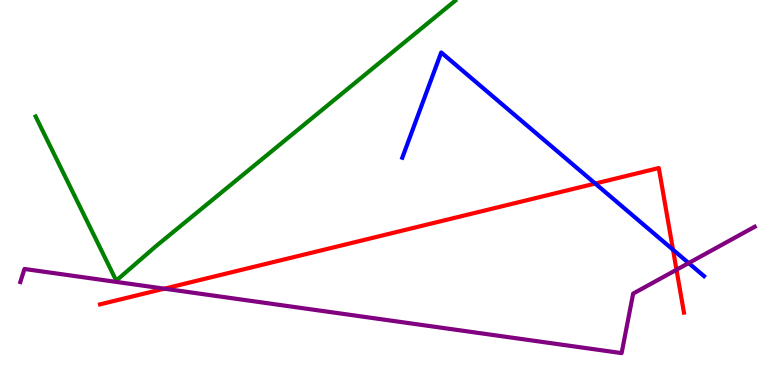[{'lines': ['blue', 'red'], 'intersections': [{'x': 7.68, 'y': 5.23}, {'x': 8.68, 'y': 3.51}]}, {'lines': ['green', 'red'], 'intersections': []}, {'lines': ['purple', 'red'], 'intersections': [{'x': 2.12, 'y': 2.5}, {'x': 8.73, 'y': 2.99}]}, {'lines': ['blue', 'green'], 'intersections': []}, {'lines': ['blue', 'purple'], 'intersections': [{'x': 8.89, 'y': 3.17}]}, {'lines': ['green', 'purple'], 'intersections': []}]